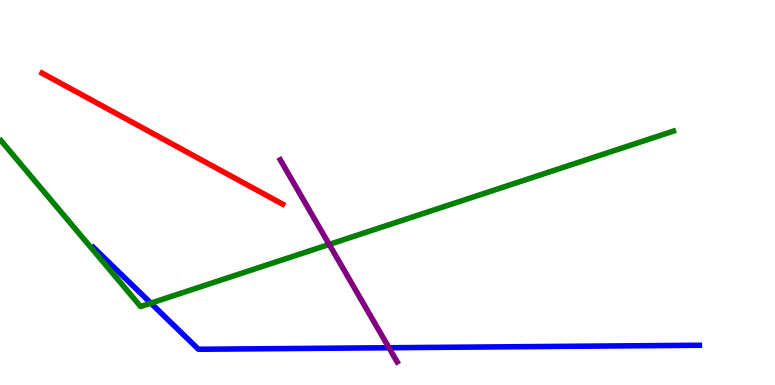[{'lines': ['blue', 'red'], 'intersections': []}, {'lines': ['green', 'red'], 'intersections': []}, {'lines': ['purple', 'red'], 'intersections': []}, {'lines': ['blue', 'green'], 'intersections': [{'x': 1.95, 'y': 2.13}]}, {'lines': ['blue', 'purple'], 'intersections': [{'x': 5.02, 'y': 0.968}]}, {'lines': ['green', 'purple'], 'intersections': [{'x': 4.25, 'y': 3.65}]}]